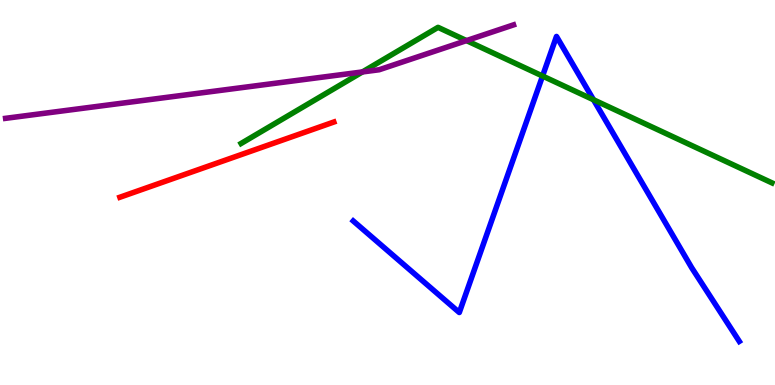[{'lines': ['blue', 'red'], 'intersections': []}, {'lines': ['green', 'red'], 'intersections': []}, {'lines': ['purple', 'red'], 'intersections': []}, {'lines': ['blue', 'green'], 'intersections': [{'x': 7.0, 'y': 8.03}, {'x': 7.66, 'y': 7.41}]}, {'lines': ['blue', 'purple'], 'intersections': []}, {'lines': ['green', 'purple'], 'intersections': [{'x': 4.68, 'y': 8.13}, {'x': 6.02, 'y': 8.95}]}]